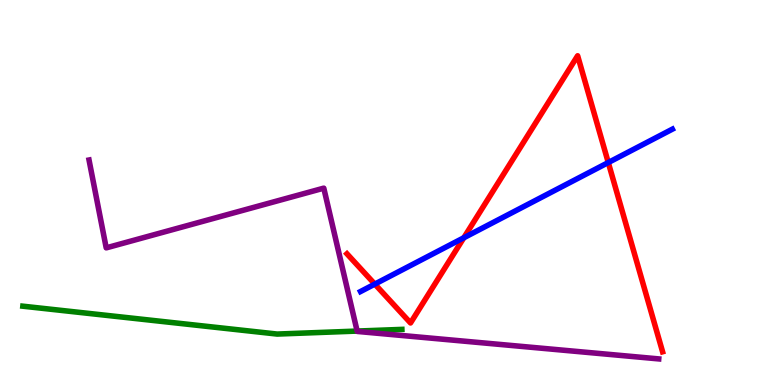[{'lines': ['blue', 'red'], 'intersections': [{'x': 4.84, 'y': 2.62}, {'x': 5.98, 'y': 3.82}, {'x': 7.85, 'y': 5.78}]}, {'lines': ['green', 'red'], 'intersections': []}, {'lines': ['purple', 'red'], 'intersections': []}, {'lines': ['blue', 'green'], 'intersections': []}, {'lines': ['blue', 'purple'], 'intersections': []}, {'lines': ['green', 'purple'], 'intersections': [{'x': 4.61, 'y': 1.4}]}]